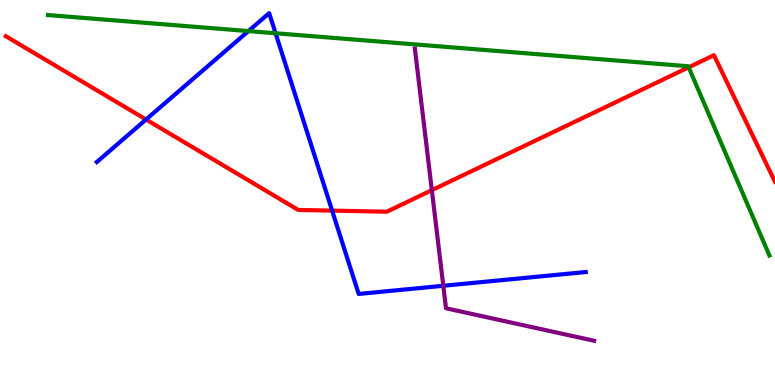[{'lines': ['blue', 'red'], 'intersections': [{'x': 1.88, 'y': 6.9}, {'x': 4.29, 'y': 4.53}]}, {'lines': ['green', 'red'], 'intersections': [{'x': 8.89, 'y': 8.25}]}, {'lines': ['purple', 'red'], 'intersections': [{'x': 5.57, 'y': 5.06}]}, {'lines': ['blue', 'green'], 'intersections': [{'x': 3.21, 'y': 9.19}, {'x': 3.56, 'y': 9.14}]}, {'lines': ['blue', 'purple'], 'intersections': [{'x': 5.72, 'y': 2.58}]}, {'lines': ['green', 'purple'], 'intersections': []}]